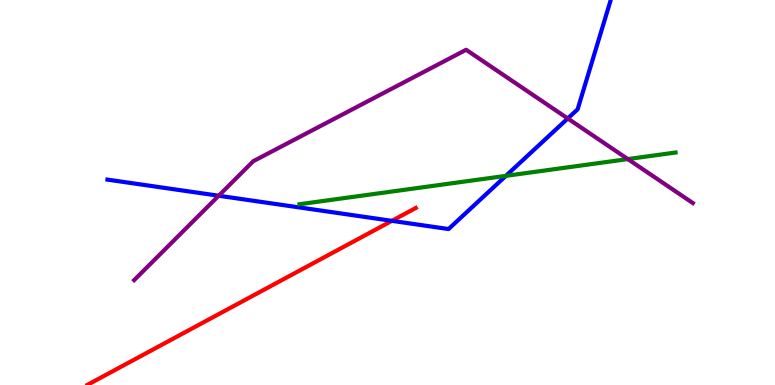[{'lines': ['blue', 'red'], 'intersections': [{'x': 5.06, 'y': 4.26}]}, {'lines': ['green', 'red'], 'intersections': []}, {'lines': ['purple', 'red'], 'intersections': []}, {'lines': ['blue', 'green'], 'intersections': [{'x': 6.53, 'y': 5.43}]}, {'lines': ['blue', 'purple'], 'intersections': [{'x': 2.82, 'y': 4.92}, {'x': 7.33, 'y': 6.92}]}, {'lines': ['green', 'purple'], 'intersections': [{'x': 8.1, 'y': 5.87}]}]